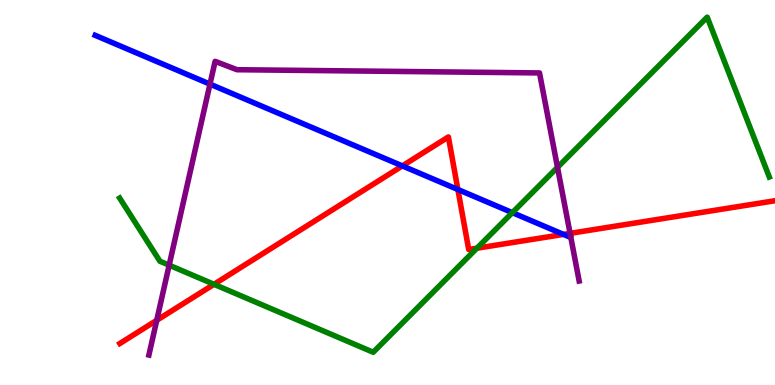[{'lines': ['blue', 'red'], 'intersections': [{'x': 5.19, 'y': 5.69}, {'x': 5.91, 'y': 5.08}, {'x': 7.27, 'y': 3.91}]}, {'lines': ['green', 'red'], 'intersections': [{'x': 2.76, 'y': 2.62}, {'x': 6.15, 'y': 3.55}]}, {'lines': ['purple', 'red'], 'intersections': [{'x': 2.02, 'y': 1.68}, {'x': 7.36, 'y': 3.94}]}, {'lines': ['blue', 'green'], 'intersections': [{'x': 6.61, 'y': 4.48}]}, {'lines': ['blue', 'purple'], 'intersections': [{'x': 2.71, 'y': 7.81}]}, {'lines': ['green', 'purple'], 'intersections': [{'x': 2.18, 'y': 3.11}, {'x': 7.19, 'y': 5.65}]}]